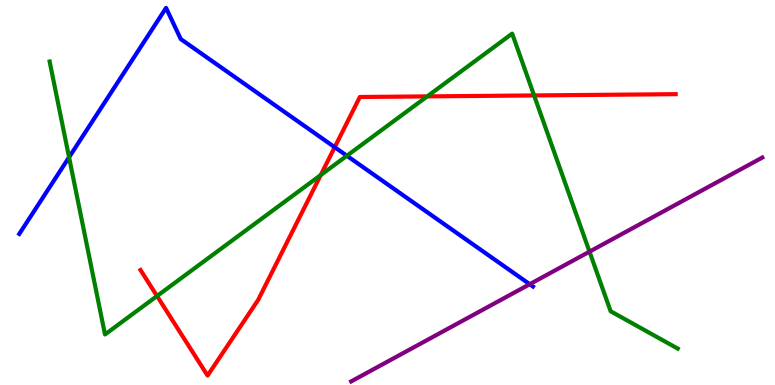[{'lines': ['blue', 'red'], 'intersections': [{'x': 4.32, 'y': 6.18}]}, {'lines': ['green', 'red'], 'intersections': [{'x': 2.03, 'y': 2.31}, {'x': 4.14, 'y': 5.45}, {'x': 5.51, 'y': 7.5}, {'x': 6.89, 'y': 7.52}]}, {'lines': ['purple', 'red'], 'intersections': []}, {'lines': ['blue', 'green'], 'intersections': [{'x': 0.891, 'y': 5.91}, {'x': 4.48, 'y': 5.95}]}, {'lines': ['blue', 'purple'], 'intersections': [{'x': 6.83, 'y': 2.62}]}, {'lines': ['green', 'purple'], 'intersections': [{'x': 7.61, 'y': 3.46}]}]